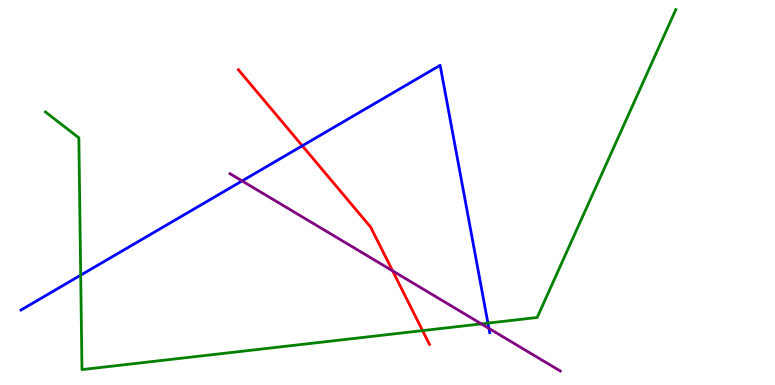[{'lines': ['blue', 'red'], 'intersections': [{'x': 3.9, 'y': 6.21}]}, {'lines': ['green', 'red'], 'intersections': [{'x': 5.45, 'y': 1.41}]}, {'lines': ['purple', 'red'], 'intersections': [{'x': 5.07, 'y': 2.97}]}, {'lines': ['blue', 'green'], 'intersections': [{'x': 1.04, 'y': 2.85}, {'x': 6.3, 'y': 1.61}]}, {'lines': ['blue', 'purple'], 'intersections': [{'x': 3.12, 'y': 5.3}, {'x': 6.31, 'y': 1.47}]}, {'lines': ['green', 'purple'], 'intersections': [{'x': 6.21, 'y': 1.59}]}]